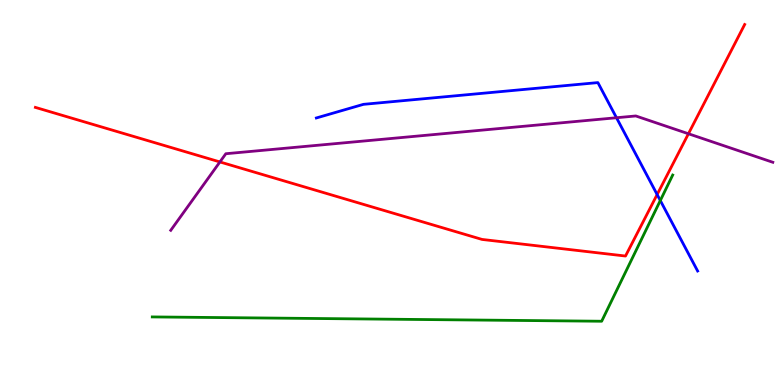[{'lines': ['blue', 'red'], 'intersections': [{'x': 8.48, 'y': 4.95}]}, {'lines': ['green', 'red'], 'intersections': []}, {'lines': ['purple', 'red'], 'intersections': [{'x': 2.84, 'y': 5.79}, {'x': 8.88, 'y': 6.53}]}, {'lines': ['blue', 'green'], 'intersections': [{'x': 8.52, 'y': 4.79}]}, {'lines': ['blue', 'purple'], 'intersections': [{'x': 7.95, 'y': 6.94}]}, {'lines': ['green', 'purple'], 'intersections': []}]